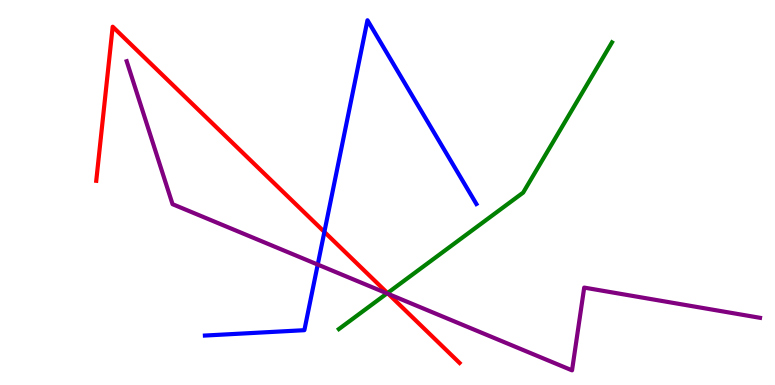[{'lines': ['blue', 'red'], 'intersections': [{'x': 4.19, 'y': 3.98}]}, {'lines': ['green', 'red'], 'intersections': [{'x': 5.0, 'y': 2.39}]}, {'lines': ['purple', 'red'], 'intersections': [{'x': 5.01, 'y': 2.36}]}, {'lines': ['blue', 'green'], 'intersections': []}, {'lines': ['blue', 'purple'], 'intersections': [{'x': 4.1, 'y': 3.13}]}, {'lines': ['green', 'purple'], 'intersections': [{'x': 4.99, 'y': 2.38}]}]